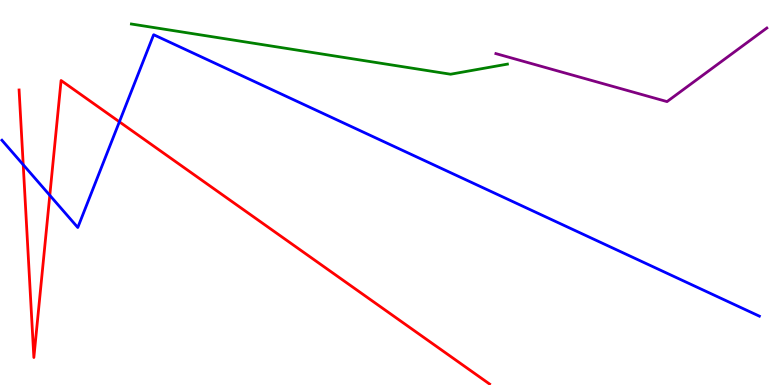[{'lines': ['blue', 'red'], 'intersections': [{'x': 0.3, 'y': 5.72}, {'x': 0.643, 'y': 4.93}, {'x': 1.54, 'y': 6.84}]}, {'lines': ['green', 'red'], 'intersections': []}, {'lines': ['purple', 'red'], 'intersections': []}, {'lines': ['blue', 'green'], 'intersections': []}, {'lines': ['blue', 'purple'], 'intersections': []}, {'lines': ['green', 'purple'], 'intersections': []}]